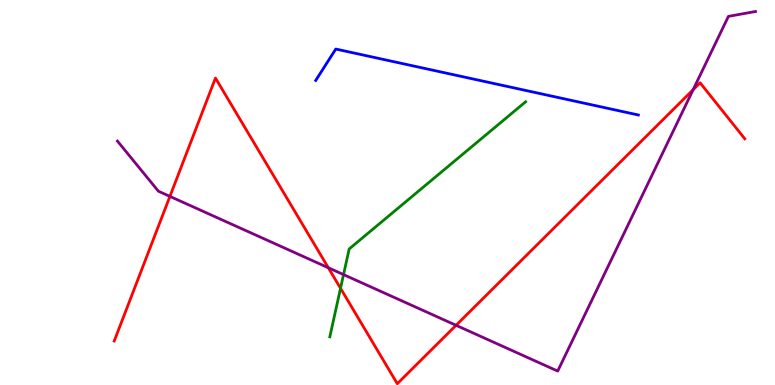[{'lines': ['blue', 'red'], 'intersections': []}, {'lines': ['green', 'red'], 'intersections': [{'x': 4.39, 'y': 2.51}]}, {'lines': ['purple', 'red'], 'intersections': [{'x': 2.19, 'y': 4.9}, {'x': 4.24, 'y': 3.05}, {'x': 5.88, 'y': 1.55}, {'x': 8.94, 'y': 7.67}]}, {'lines': ['blue', 'green'], 'intersections': []}, {'lines': ['blue', 'purple'], 'intersections': []}, {'lines': ['green', 'purple'], 'intersections': [{'x': 4.43, 'y': 2.87}]}]